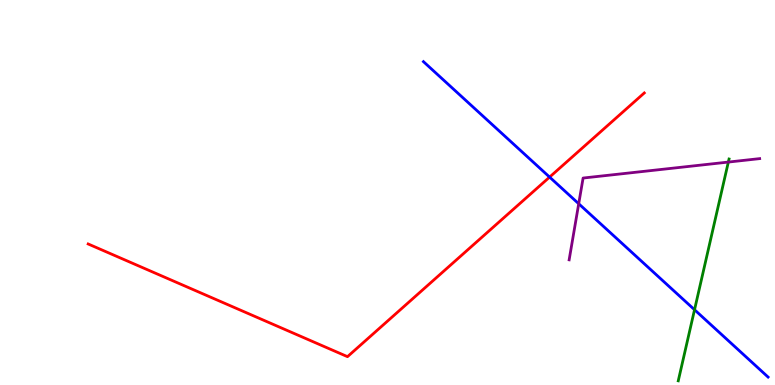[{'lines': ['blue', 'red'], 'intersections': [{'x': 7.09, 'y': 5.4}]}, {'lines': ['green', 'red'], 'intersections': []}, {'lines': ['purple', 'red'], 'intersections': []}, {'lines': ['blue', 'green'], 'intersections': [{'x': 8.96, 'y': 1.95}]}, {'lines': ['blue', 'purple'], 'intersections': [{'x': 7.47, 'y': 4.71}]}, {'lines': ['green', 'purple'], 'intersections': [{'x': 9.4, 'y': 5.79}]}]